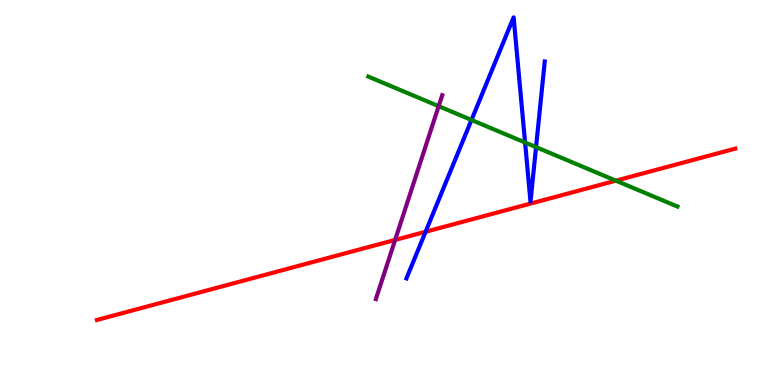[{'lines': ['blue', 'red'], 'intersections': [{'x': 5.49, 'y': 3.98}]}, {'lines': ['green', 'red'], 'intersections': [{'x': 7.95, 'y': 5.31}]}, {'lines': ['purple', 'red'], 'intersections': [{'x': 5.1, 'y': 3.77}]}, {'lines': ['blue', 'green'], 'intersections': [{'x': 6.08, 'y': 6.88}, {'x': 6.78, 'y': 6.3}, {'x': 6.92, 'y': 6.18}]}, {'lines': ['blue', 'purple'], 'intersections': []}, {'lines': ['green', 'purple'], 'intersections': [{'x': 5.66, 'y': 7.24}]}]